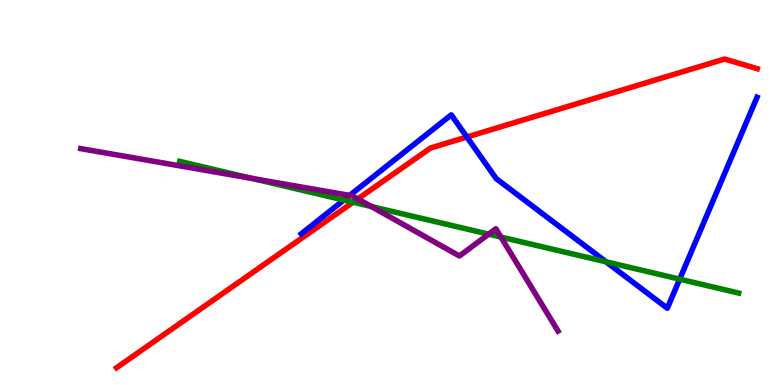[{'lines': ['blue', 'red'], 'intersections': [{'x': 6.02, 'y': 6.44}]}, {'lines': ['green', 'red'], 'intersections': [{'x': 4.56, 'y': 4.75}]}, {'lines': ['purple', 'red'], 'intersections': [{'x': 4.62, 'y': 4.83}]}, {'lines': ['blue', 'green'], 'intersections': [{'x': 4.44, 'y': 4.8}, {'x': 7.82, 'y': 3.2}, {'x': 8.77, 'y': 2.75}]}, {'lines': ['blue', 'purple'], 'intersections': [{'x': 4.51, 'y': 4.92}]}, {'lines': ['green', 'purple'], 'intersections': [{'x': 3.25, 'y': 5.37}, {'x': 4.79, 'y': 4.64}, {'x': 6.31, 'y': 3.92}, {'x': 6.46, 'y': 3.84}]}]